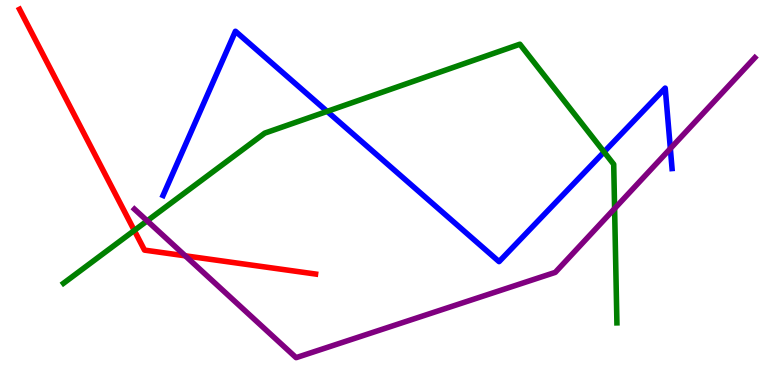[{'lines': ['blue', 'red'], 'intersections': []}, {'lines': ['green', 'red'], 'intersections': [{'x': 1.73, 'y': 4.01}]}, {'lines': ['purple', 'red'], 'intersections': [{'x': 2.39, 'y': 3.36}]}, {'lines': ['blue', 'green'], 'intersections': [{'x': 4.22, 'y': 7.11}, {'x': 7.79, 'y': 6.05}]}, {'lines': ['blue', 'purple'], 'intersections': [{'x': 8.65, 'y': 6.14}]}, {'lines': ['green', 'purple'], 'intersections': [{'x': 1.9, 'y': 4.26}, {'x': 7.93, 'y': 4.58}]}]